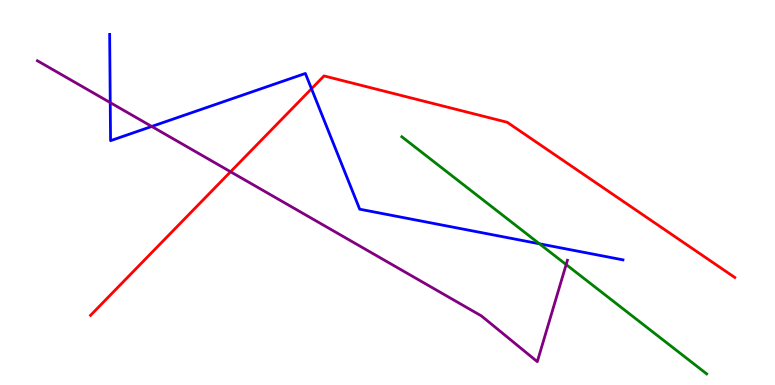[{'lines': ['blue', 'red'], 'intersections': [{'x': 4.02, 'y': 7.69}]}, {'lines': ['green', 'red'], 'intersections': []}, {'lines': ['purple', 'red'], 'intersections': [{'x': 2.97, 'y': 5.54}]}, {'lines': ['blue', 'green'], 'intersections': [{'x': 6.96, 'y': 3.67}]}, {'lines': ['blue', 'purple'], 'intersections': [{'x': 1.42, 'y': 7.33}, {'x': 1.96, 'y': 6.72}]}, {'lines': ['green', 'purple'], 'intersections': [{'x': 7.31, 'y': 3.13}]}]